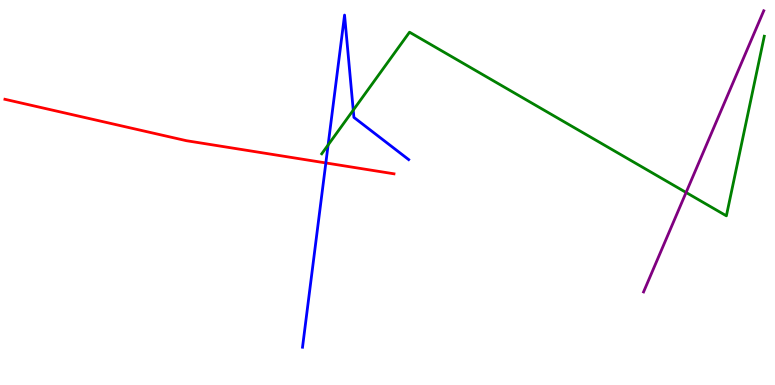[{'lines': ['blue', 'red'], 'intersections': [{'x': 4.2, 'y': 5.77}]}, {'lines': ['green', 'red'], 'intersections': []}, {'lines': ['purple', 'red'], 'intersections': []}, {'lines': ['blue', 'green'], 'intersections': [{'x': 4.23, 'y': 6.24}, {'x': 4.56, 'y': 7.14}]}, {'lines': ['blue', 'purple'], 'intersections': []}, {'lines': ['green', 'purple'], 'intersections': [{'x': 8.85, 'y': 5.0}]}]